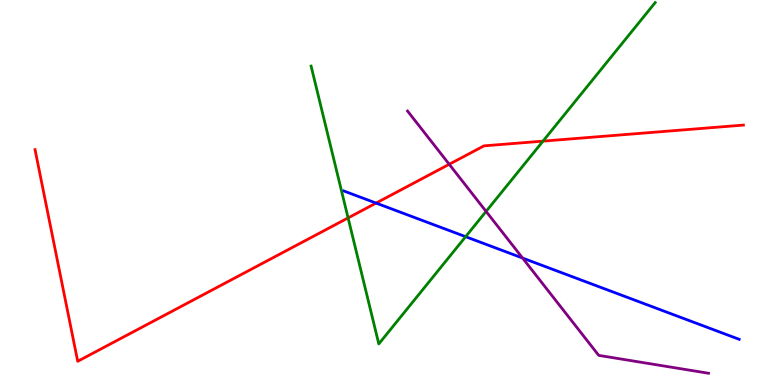[{'lines': ['blue', 'red'], 'intersections': [{'x': 4.85, 'y': 4.73}]}, {'lines': ['green', 'red'], 'intersections': [{'x': 4.49, 'y': 4.34}, {'x': 7.01, 'y': 6.33}]}, {'lines': ['purple', 'red'], 'intersections': [{'x': 5.8, 'y': 5.73}]}, {'lines': ['blue', 'green'], 'intersections': [{'x': 6.01, 'y': 3.85}]}, {'lines': ['blue', 'purple'], 'intersections': [{'x': 6.74, 'y': 3.3}]}, {'lines': ['green', 'purple'], 'intersections': [{'x': 6.27, 'y': 4.51}]}]